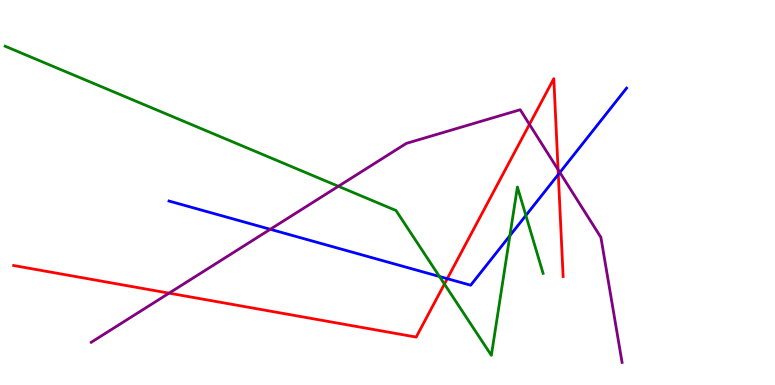[{'lines': ['blue', 'red'], 'intersections': [{'x': 5.77, 'y': 2.76}, {'x': 7.2, 'y': 5.47}]}, {'lines': ['green', 'red'], 'intersections': [{'x': 5.73, 'y': 2.62}]}, {'lines': ['purple', 'red'], 'intersections': [{'x': 2.18, 'y': 2.39}, {'x': 6.83, 'y': 6.77}, {'x': 7.2, 'y': 5.59}]}, {'lines': ['blue', 'green'], 'intersections': [{'x': 5.67, 'y': 2.82}, {'x': 6.58, 'y': 3.88}, {'x': 6.79, 'y': 4.4}]}, {'lines': ['blue', 'purple'], 'intersections': [{'x': 3.49, 'y': 4.04}, {'x': 7.22, 'y': 5.52}]}, {'lines': ['green', 'purple'], 'intersections': [{'x': 4.37, 'y': 5.16}]}]